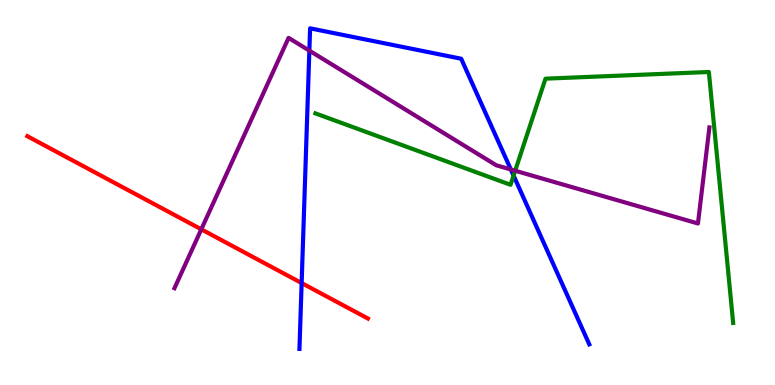[{'lines': ['blue', 'red'], 'intersections': [{'x': 3.89, 'y': 2.65}]}, {'lines': ['green', 'red'], 'intersections': []}, {'lines': ['purple', 'red'], 'intersections': [{'x': 2.6, 'y': 4.04}]}, {'lines': ['blue', 'green'], 'intersections': [{'x': 6.63, 'y': 5.44}]}, {'lines': ['blue', 'purple'], 'intersections': [{'x': 3.99, 'y': 8.68}, {'x': 6.59, 'y': 5.6}]}, {'lines': ['green', 'purple'], 'intersections': [{'x': 6.65, 'y': 5.57}]}]